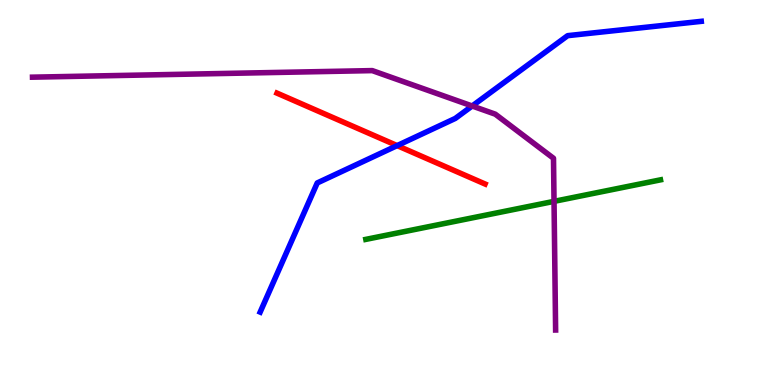[{'lines': ['blue', 'red'], 'intersections': [{'x': 5.12, 'y': 6.22}]}, {'lines': ['green', 'red'], 'intersections': []}, {'lines': ['purple', 'red'], 'intersections': []}, {'lines': ['blue', 'green'], 'intersections': []}, {'lines': ['blue', 'purple'], 'intersections': [{'x': 6.09, 'y': 7.25}]}, {'lines': ['green', 'purple'], 'intersections': [{'x': 7.15, 'y': 4.77}]}]